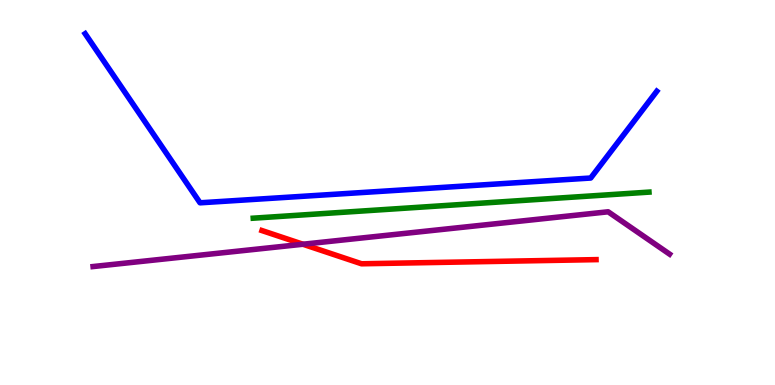[{'lines': ['blue', 'red'], 'intersections': []}, {'lines': ['green', 'red'], 'intersections': []}, {'lines': ['purple', 'red'], 'intersections': [{'x': 3.91, 'y': 3.66}]}, {'lines': ['blue', 'green'], 'intersections': []}, {'lines': ['blue', 'purple'], 'intersections': []}, {'lines': ['green', 'purple'], 'intersections': []}]